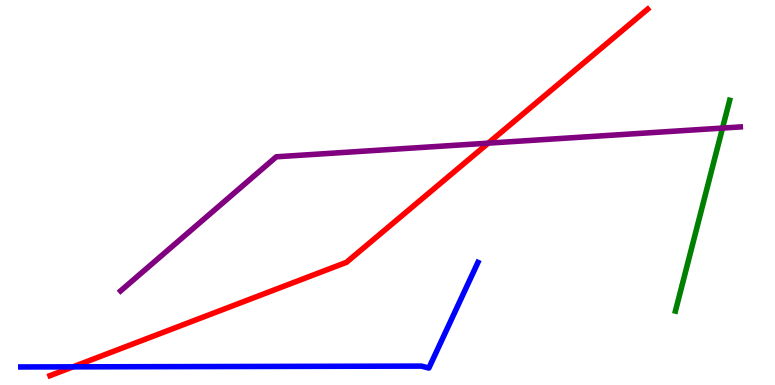[{'lines': ['blue', 'red'], 'intersections': [{'x': 0.942, 'y': 0.472}]}, {'lines': ['green', 'red'], 'intersections': []}, {'lines': ['purple', 'red'], 'intersections': [{'x': 6.3, 'y': 6.28}]}, {'lines': ['blue', 'green'], 'intersections': []}, {'lines': ['blue', 'purple'], 'intersections': []}, {'lines': ['green', 'purple'], 'intersections': [{'x': 9.32, 'y': 6.67}]}]